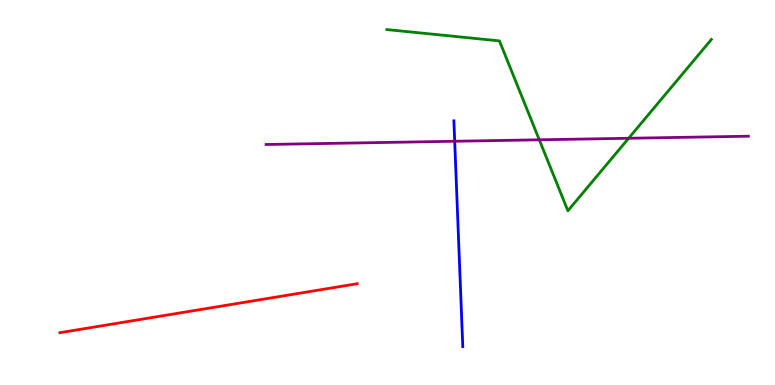[{'lines': ['blue', 'red'], 'intersections': []}, {'lines': ['green', 'red'], 'intersections': []}, {'lines': ['purple', 'red'], 'intersections': []}, {'lines': ['blue', 'green'], 'intersections': []}, {'lines': ['blue', 'purple'], 'intersections': [{'x': 5.87, 'y': 6.33}]}, {'lines': ['green', 'purple'], 'intersections': [{'x': 6.96, 'y': 6.37}, {'x': 8.11, 'y': 6.41}]}]